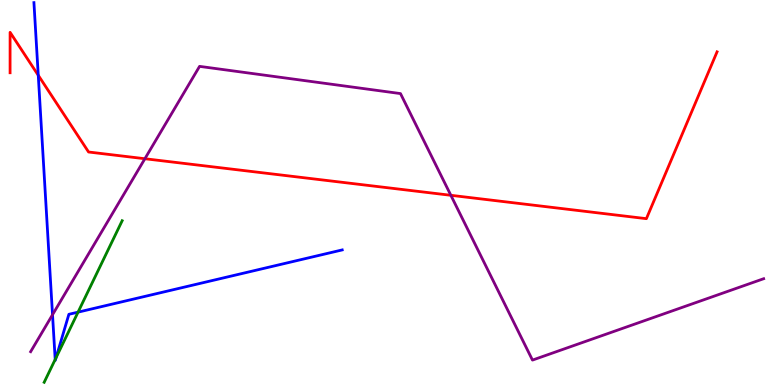[{'lines': ['blue', 'red'], 'intersections': [{'x': 0.494, 'y': 8.04}]}, {'lines': ['green', 'red'], 'intersections': []}, {'lines': ['purple', 'red'], 'intersections': [{'x': 1.87, 'y': 5.88}, {'x': 5.82, 'y': 4.93}]}, {'lines': ['blue', 'green'], 'intersections': [{'x': 0.712, 'y': 0.663}, {'x': 0.724, 'y': 0.71}, {'x': 1.01, 'y': 1.89}]}, {'lines': ['blue', 'purple'], 'intersections': [{'x': 0.678, 'y': 1.83}]}, {'lines': ['green', 'purple'], 'intersections': []}]